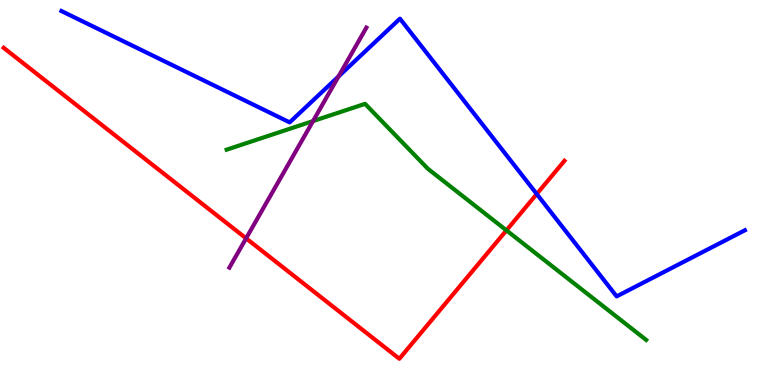[{'lines': ['blue', 'red'], 'intersections': [{'x': 6.93, 'y': 4.96}]}, {'lines': ['green', 'red'], 'intersections': [{'x': 6.53, 'y': 4.02}]}, {'lines': ['purple', 'red'], 'intersections': [{'x': 3.18, 'y': 3.81}]}, {'lines': ['blue', 'green'], 'intersections': []}, {'lines': ['blue', 'purple'], 'intersections': [{'x': 4.37, 'y': 8.01}]}, {'lines': ['green', 'purple'], 'intersections': [{'x': 4.04, 'y': 6.86}]}]